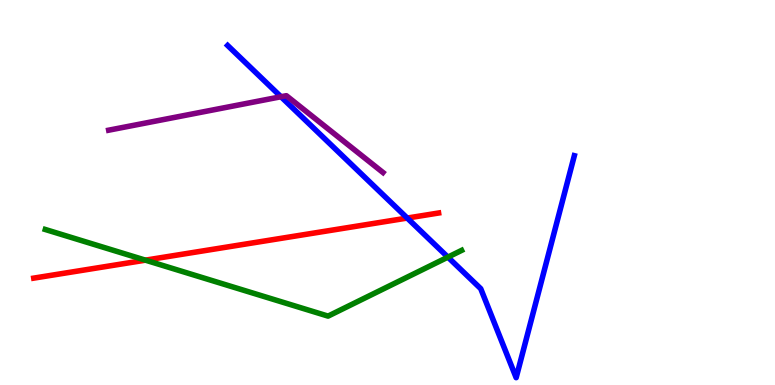[{'lines': ['blue', 'red'], 'intersections': [{'x': 5.25, 'y': 4.34}]}, {'lines': ['green', 'red'], 'intersections': [{'x': 1.88, 'y': 3.24}]}, {'lines': ['purple', 'red'], 'intersections': []}, {'lines': ['blue', 'green'], 'intersections': [{'x': 5.78, 'y': 3.32}]}, {'lines': ['blue', 'purple'], 'intersections': [{'x': 3.63, 'y': 7.49}]}, {'lines': ['green', 'purple'], 'intersections': []}]